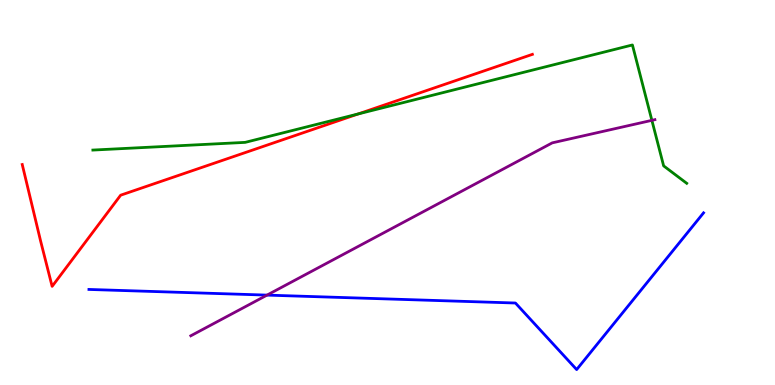[{'lines': ['blue', 'red'], 'intersections': []}, {'lines': ['green', 'red'], 'intersections': [{'x': 4.62, 'y': 7.04}]}, {'lines': ['purple', 'red'], 'intersections': []}, {'lines': ['blue', 'green'], 'intersections': []}, {'lines': ['blue', 'purple'], 'intersections': [{'x': 3.45, 'y': 2.33}]}, {'lines': ['green', 'purple'], 'intersections': [{'x': 8.41, 'y': 6.87}]}]